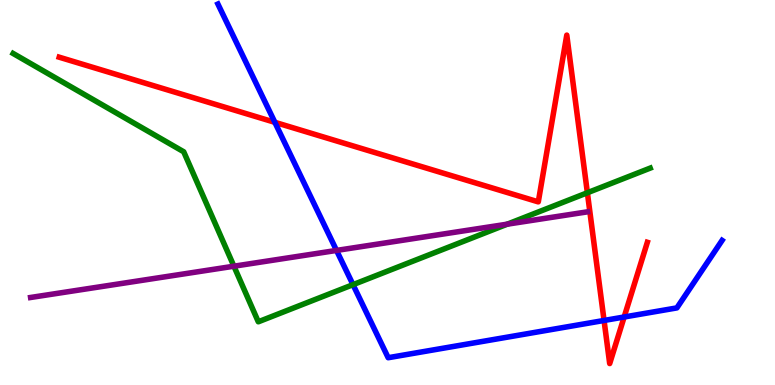[{'lines': ['blue', 'red'], 'intersections': [{'x': 3.55, 'y': 6.82}, {'x': 7.79, 'y': 1.68}, {'x': 8.05, 'y': 1.77}]}, {'lines': ['green', 'red'], 'intersections': [{'x': 7.58, 'y': 4.99}]}, {'lines': ['purple', 'red'], 'intersections': []}, {'lines': ['blue', 'green'], 'intersections': [{'x': 4.56, 'y': 2.61}]}, {'lines': ['blue', 'purple'], 'intersections': [{'x': 4.34, 'y': 3.5}]}, {'lines': ['green', 'purple'], 'intersections': [{'x': 3.02, 'y': 3.09}, {'x': 6.54, 'y': 4.18}]}]